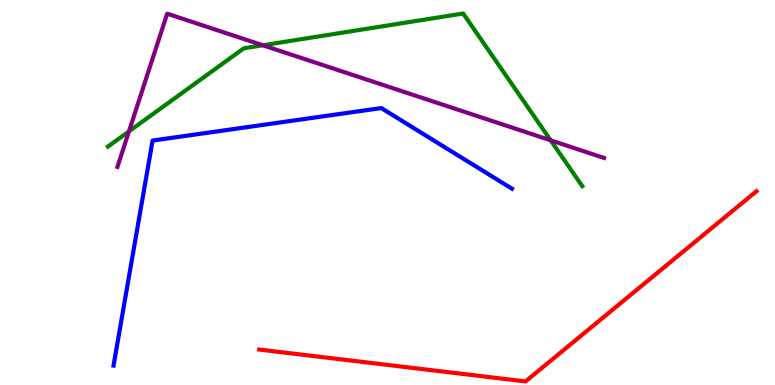[{'lines': ['blue', 'red'], 'intersections': []}, {'lines': ['green', 'red'], 'intersections': []}, {'lines': ['purple', 'red'], 'intersections': []}, {'lines': ['blue', 'green'], 'intersections': []}, {'lines': ['blue', 'purple'], 'intersections': []}, {'lines': ['green', 'purple'], 'intersections': [{'x': 1.66, 'y': 6.59}, {'x': 3.39, 'y': 8.82}, {'x': 7.11, 'y': 6.36}]}]